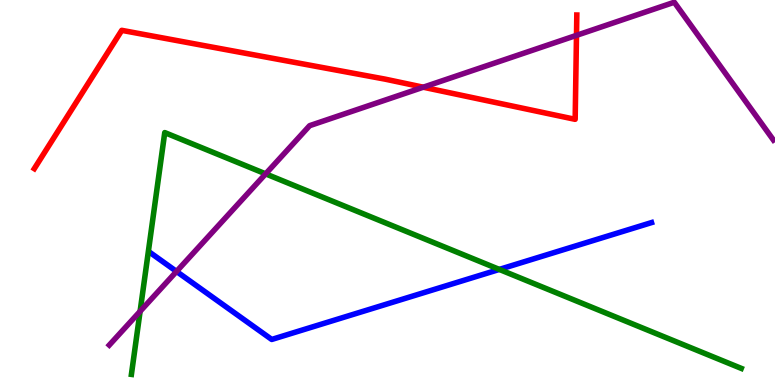[{'lines': ['blue', 'red'], 'intersections': []}, {'lines': ['green', 'red'], 'intersections': []}, {'lines': ['purple', 'red'], 'intersections': [{'x': 5.46, 'y': 7.73}, {'x': 7.44, 'y': 9.08}]}, {'lines': ['blue', 'green'], 'intersections': [{'x': 6.44, 'y': 3.0}]}, {'lines': ['blue', 'purple'], 'intersections': [{'x': 2.28, 'y': 2.95}]}, {'lines': ['green', 'purple'], 'intersections': [{'x': 1.81, 'y': 1.91}, {'x': 3.43, 'y': 5.48}]}]